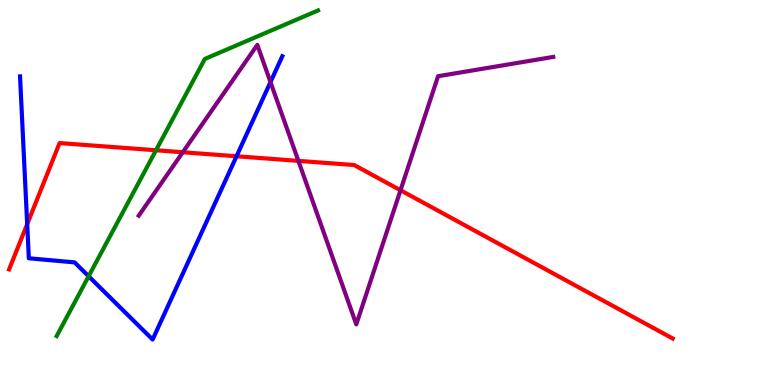[{'lines': ['blue', 'red'], 'intersections': [{'x': 0.351, 'y': 4.18}, {'x': 3.05, 'y': 5.94}]}, {'lines': ['green', 'red'], 'intersections': [{'x': 2.01, 'y': 6.1}]}, {'lines': ['purple', 'red'], 'intersections': [{'x': 2.36, 'y': 6.05}, {'x': 3.85, 'y': 5.82}, {'x': 5.17, 'y': 5.06}]}, {'lines': ['blue', 'green'], 'intersections': [{'x': 1.14, 'y': 2.82}]}, {'lines': ['blue', 'purple'], 'intersections': [{'x': 3.49, 'y': 7.87}]}, {'lines': ['green', 'purple'], 'intersections': []}]